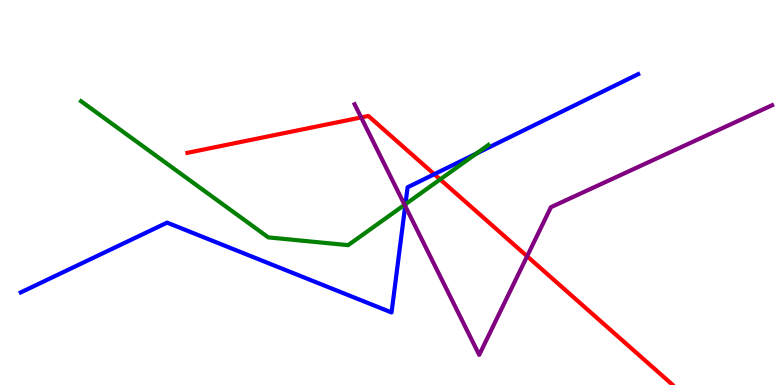[{'lines': ['blue', 'red'], 'intersections': [{'x': 5.6, 'y': 5.48}]}, {'lines': ['green', 'red'], 'intersections': [{'x': 5.68, 'y': 5.34}]}, {'lines': ['purple', 'red'], 'intersections': [{'x': 4.66, 'y': 6.95}, {'x': 6.8, 'y': 3.34}]}, {'lines': ['blue', 'green'], 'intersections': [{'x': 5.23, 'y': 4.7}, {'x': 6.15, 'y': 6.01}]}, {'lines': ['blue', 'purple'], 'intersections': [{'x': 5.23, 'y': 4.65}]}, {'lines': ['green', 'purple'], 'intersections': [{'x': 5.22, 'y': 4.68}]}]